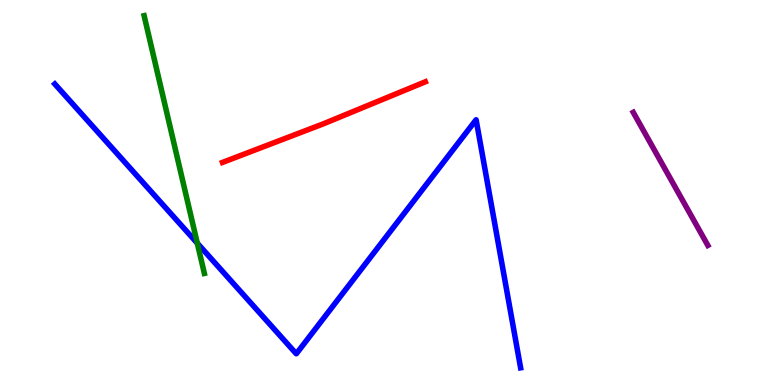[{'lines': ['blue', 'red'], 'intersections': []}, {'lines': ['green', 'red'], 'intersections': []}, {'lines': ['purple', 'red'], 'intersections': []}, {'lines': ['blue', 'green'], 'intersections': [{'x': 2.55, 'y': 3.68}]}, {'lines': ['blue', 'purple'], 'intersections': []}, {'lines': ['green', 'purple'], 'intersections': []}]